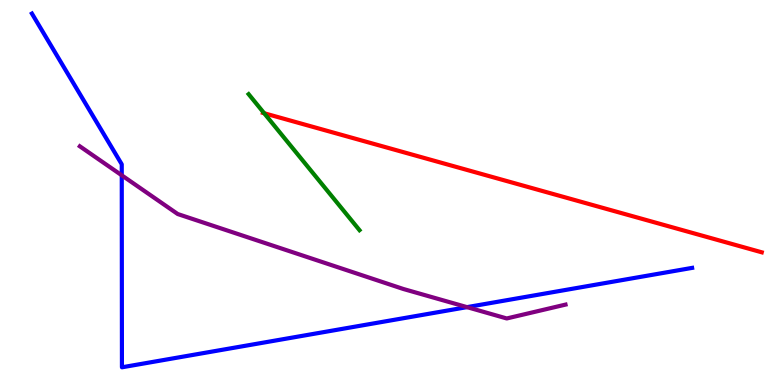[{'lines': ['blue', 'red'], 'intersections': []}, {'lines': ['green', 'red'], 'intersections': [{'x': 3.41, 'y': 7.06}]}, {'lines': ['purple', 'red'], 'intersections': []}, {'lines': ['blue', 'green'], 'intersections': []}, {'lines': ['blue', 'purple'], 'intersections': [{'x': 1.57, 'y': 5.45}, {'x': 6.03, 'y': 2.02}]}, {'lines': ['green', 'purple'], 'intersections': []}]